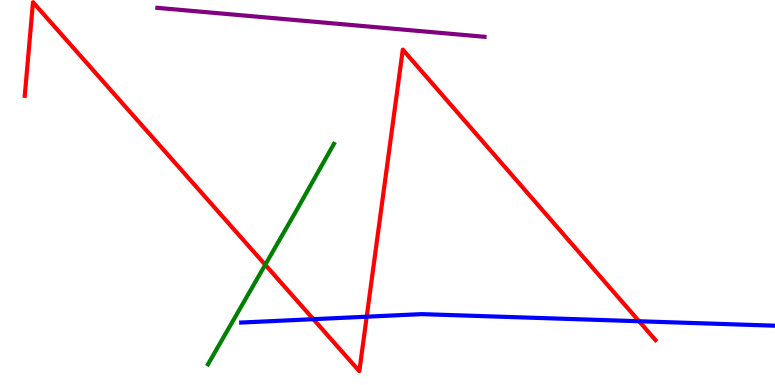[{'lines': ['blue', 'red'], 'intersections': [{'x': 4.04, 'y': 1.71}, {'x': 4.73, 'y': 1.77}, {'x': 8.25, 'y': 1.66}]}, {'lines': ['green', 'red'], 'intersections': [{'x': 3.42, 'y': 3.12}]}, {'lines': ['purple', 'red'], 'intersections': []}, {'lines': ['blue', 'green'], 'intersections': []}, {'lines': ['blue', 'purple'], 'intersections': []}, {'lines': ['green', 'purple'], 'intersections': []}]